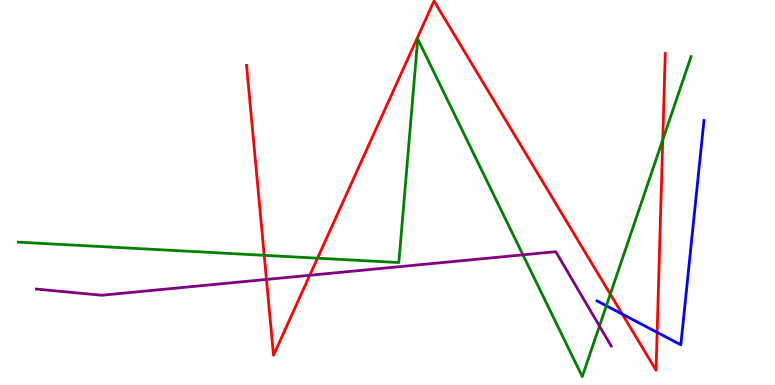[{'lines': ['blue', 'red'], 'intersections': [{'x': 8.03, 'y': 1.84}, {'x': 8.48, 'y': 1.37}]}, {'lines': ['green', 'red'], 'intersections': [{'x': 3.41, 'y': 3.37}, {'x': 4.1, 'y': 3.29}, {'x': 7.87, 'y': 2.36}, {'x': 8.55, 'y': 6.37}]}, {'lines': ['purple', 'red'], 'intersections': [{'x': 3.44, 'y': 2.74}, {'x': 4.0, 'y': 2.85}]}, {'lines': ['blue', 'green'], 'intersections': [{'x': 7.82, 'y': 2.06}]}, {'lines': ['blue', 'purple'], 'intersections': []}, {'lines': ['green', 'purple'], 'intersections': [{'x': 6.75, 'y': 3.38}, {'x': 7.74, 'y': 1.53}]}]